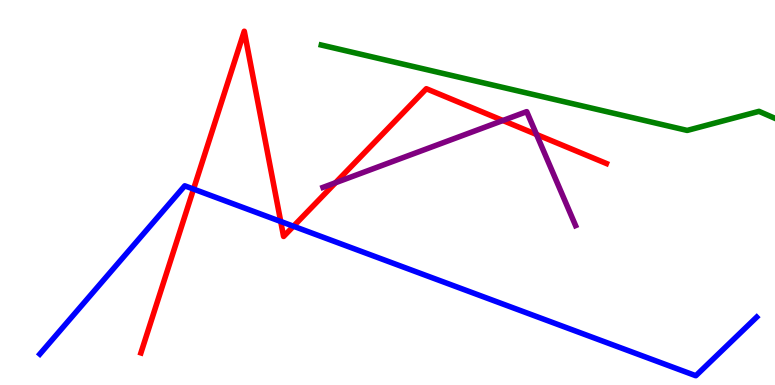[{'lines': ['blue', 'red'], 'intersections': [{'x': 2.5, 'y': 5.09}, {'x': 3.62, 'y': 4.25}, {'x': 3.79, 'y': 4.12}]}, {'lines': ['green', 'red'], 'intersections': []}, {'lines': ['purple', 'red'], 'intersections': [{'x': 4.33, 'y': 5.25}, {'x': 6.49, 'y': 6.87}, {'x': 6.92, 'y': 6.51}]}, {'lines': ['blue', 'green'], 'intersections': []}, {'lines': ['blue', 'purple'], 'intersections': []}, {'lines': ['green', 'purple'], 'intersections': []}]